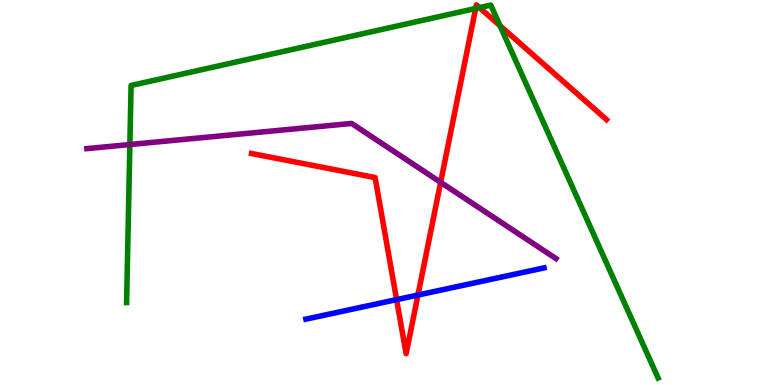[{'lines': ['blue', 'red'], 'intersections': [{'x': 5.12, 'y': 2.22}, {'x': 5.39, 'y': 2.34}]}, {'lines': ['green', 'red'], 'intersections': [{'x': 6.14, 'y': 9.78}, {'x': 6.19, 'y': 9.8}, {'x': 6.45, 'y': 9.33}]}, {'lines': ['purple', 'red'], 'intersections': [{'x': 5.69, 'y': 5.26}]}, {'lines': ['blue', 'green'], 'intersections': []}, {'lines': ['blue', 'purple'], 'intersections': []}, {'lines': ['green', 'purple'], 'intersections': [{'x': 1.68, 'y': 6.25}]}]